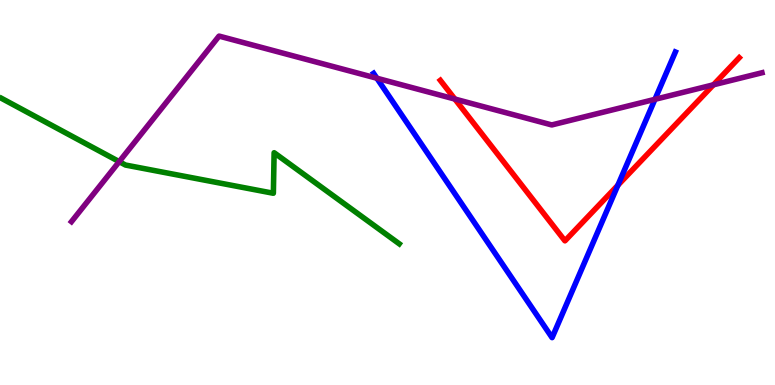[{'lines': ['blue', 'red'], 'intersections': [{'x': 7.97, 'y': 5.19}]}, {'lines': ['green', 'red'], 'intersections': []}, {'lines': ['purple', 'red'], 'intersections': [{'x': 5.87, 'y': 7.43}, {'x': 9.21, 'y': 7.8}]}, {'lines': ['blue', 'green'], 'intersections': []}, {'lines': ['blue', 'purple'], 'intersections': [{'x': 4.86, 'y': 7.97}, {'x': 8.45, 'y': 7.42}]}, {'lines': ['green', 'purple'], 'intersections': [{'x': 1.54, 'y': 5.8}]}]